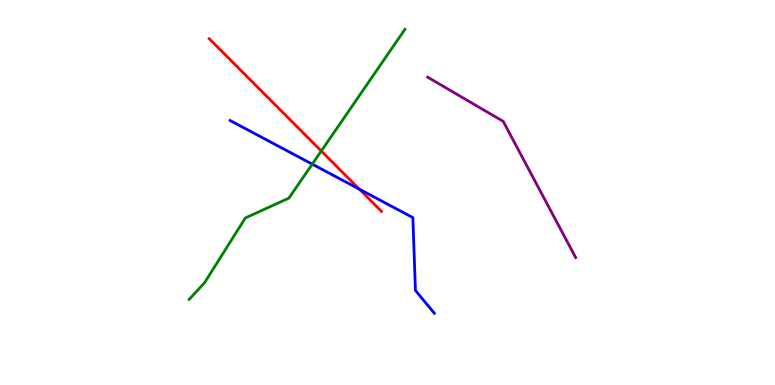[{'lines': ['blue', 'red'], 'intersections': [{'x': 4.64, 'y': 5.09}]}, {'lines': ['green', 'red'], 'intersections': [{'x': 4.15, 'y': 6.08}]}, {'lines': ['purple', 'red'], 'intersections': []}, {'lines': ['blue', 'green'], 'intersections': [{'x': 4.03, 'y': 5.74}]}, {'lines': ['blue', 'purple'], 'intersections': []}, {'lines': ['green', 'purple'], 'intersections': []}]